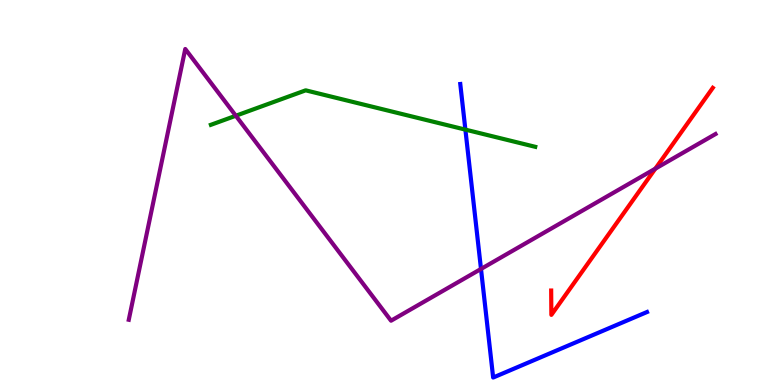[{'lines': ['blue', 'red'], 'intersections': []}, {'lines': ['green', 'red'], 'intersections': []}, {'lines': ['purple', 'red'], 'intersections': [{'x': 8.46, 'y': 5.62}]}, {'lines': ['blue', 'green'], 'intersections': [{'x': 6.0, 'y': 6.63}]}, {'lines': ['blue', 'purple'], 'intersections': [{'x': 6.21, 'y': 3.01}]}, {'lines': ['green', 'purple'], 'intersections': [{'x': 3.04, 'y': 6.99}]}]